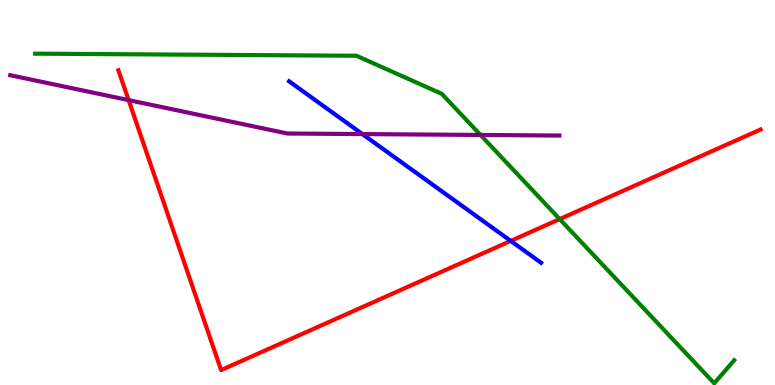[{'lines': ['blue', 'red'], 'intersections': [{'x': 6.59, 'y': 3.74}]}, {'lines': ['green', 'red'], 'intersections': [{'x': 7.22, 'y': 4.31}]}, {'lines': ['purple', 'red'], 'intersections': [{'x': 1.66, 'y': 7.4}]}, {'lines': ['blue', 'green'], 'intersections': []}, {'lines': ['blue', 'purple'], 'intersections': [{'x': 4.68, 'y': 6.52}]}, {'lines': ['green', 'purple'], 'intersections': [{'x': 6.2, 'y': 6.49}]}]